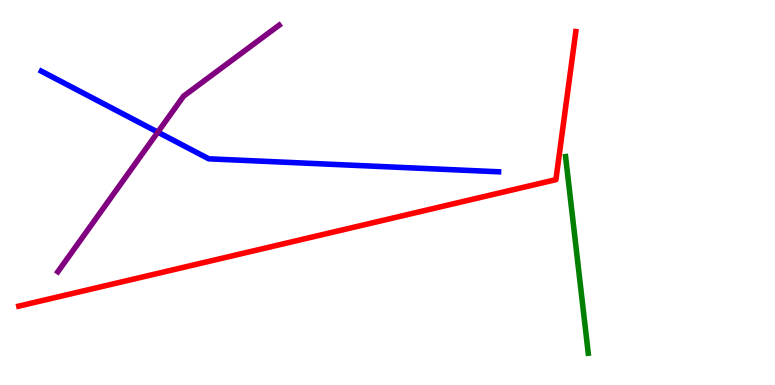[{'lines': ['blue', 'red'], 'intersections': []}, {'lines': ['green', 'red'], 'intersections': []}, {'lines': ['purple', 'red'], 'intersections': []}, {'lines': ['blue', 'green'], 'intersections': []}, {'lines': ['blue', 'purple'], 'intersections': [{'x': 2.04, 'y': 6.57}]}, {'lines': ['green', 'purple'], 'intersections': []}]